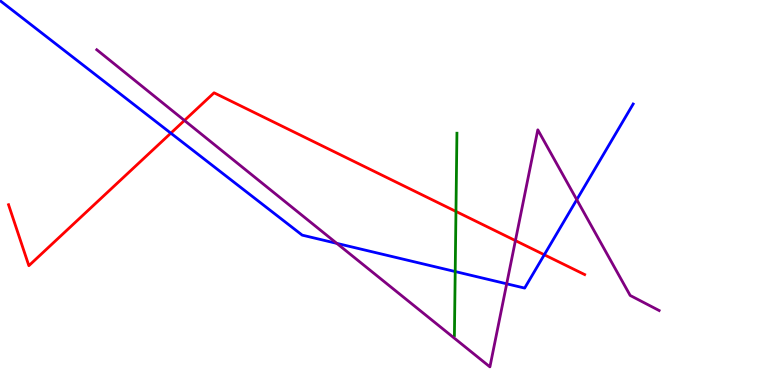[{'lines': ['blue', 'red'], 'intersections': [{'x': 2.2, 'y': 6.54}, {'x': 7.02, 'y': 3.38}]}, {'lines': ['green', 'red'], 'intersections': [{'x': 5.88, 'y': 4.51}]}, {'lines': ['purple', 'red'], 'intersections': [{'x': 2.38, 'y': 6.87}, {'x': 6.65, 'y': 3.75}]}, {'lines': ['blue', 'green'], 'intersections': [{'x': 5.87, 'y': 2.95}]}, {'lines': ['blue', 'purple'], 'intersections': [{'x': 4.35, 'y': 3.68}, {'x': 6.54, 'y': 2.63}, {'x': 7.44, 'y': 4.81}]}, {'lines': ['green', 'purple'], 'intersections': []}]